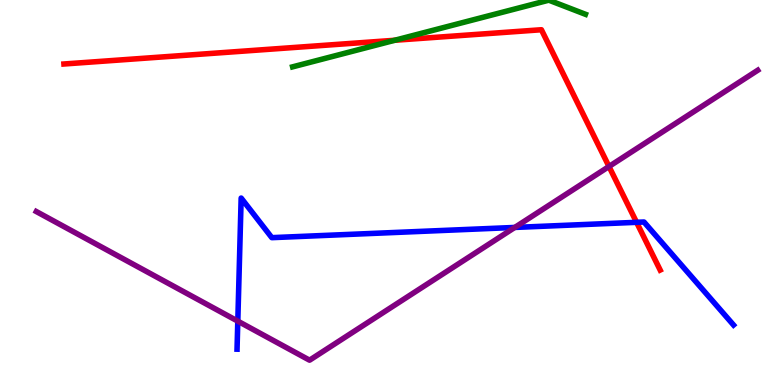[{'lines': ['blue', 'red'], 'intersections': [{'x': 8.21, 'y': 4.23}]}, {'lines': ['green', 'red'], 'intersections': [{'x': 5.09, 'y': 8.95}]}, {'lines': ['purple', 'red'], 'intersections': [{'x': 7.86, 'y': 5.68}]}, {'lines': ['blue', 'green'], 'intersections': []}, {'lines': ['blue', 'purple'], 'intersections': [{'x': 3.07, 'y': 1.66}, {'x': 6.64, 'y': 4.09}]}, {'lines': ['green', 'purple'], 'intersections': []}]